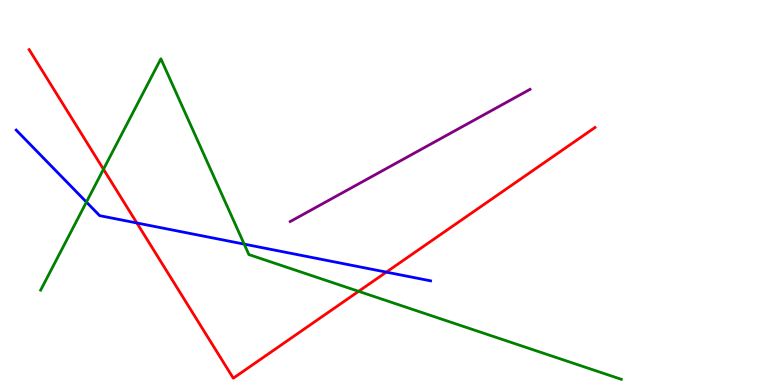[{'lines': ['blue', 'red'], 'intersections': [{'x': 1.77, 'y': 4.21}, {'x': 4.98, 'y': 2.93}]}, {'lines': ['green', 'red'], 'intersections': [{'x': 1.34, 'y': 5.6}, {'x': 4.63, 'y': 2.43}]}, {'lines': ['purple', 'red'], 'intersections': []}, {'lines': ['blue', 'green'], 'intersections': [{'x': 1.12, 'y': 4.75}, {'x': 3.15, 'y': 3.66}]}, {'lines': ['blue', 'purple'], 'intersections': []}, {'lines': ['green', 'purple'], 'intersections': []}]